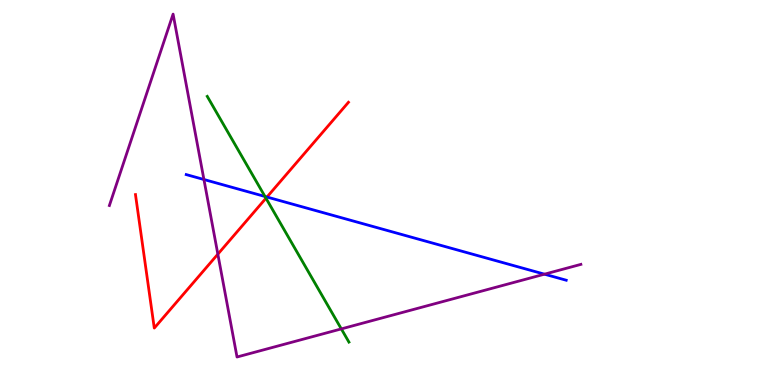[{'lines': ['blue', 'red'], 'intersections': [{'x': 3.44, 'y': 4.88}]}, {'lines': ['green', 'red'], 'intersections': [{'x': 3.43, 'y': 4.85}]}, {'lines': ['purple', 'red'], 'intersections': [{'x': 2.81, 'y': 3.4}]}, {'lines': ['blue', 'green'], 'intersections': [{'x': 3.42, 'y': 4.9}]}, {'lines': ['blue', 'purple'], 'intersections': [{'x': 2.63, 'y': 5.34}, {'x': 7.03, 'y': 2.88}]}, {'lines': ['green', 'purple'], 'intersections': [{'x': 4.4, 'y': 1.46}]}]